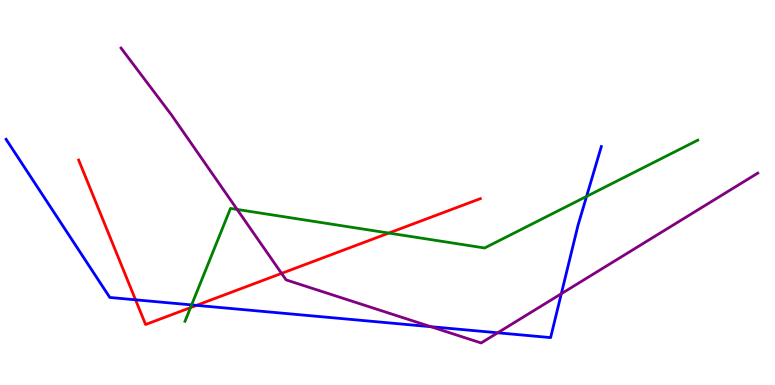[{'lines': ['blue', 'red'], 'intersections': [{'x': 1.75, 'y': 2.21}, {'x': 2.54, 'y': 2.07}]}, {'lines': ['green', 'red'], 'intersections': [{'x': 2.46, 'y': 2.01}, {'x': 5.02, 'y': 3.95}]}, {'lines': ['purple', 'red'], 'intersections': [{'x': 3.63, 'y': 2.9}]}, {'lines': ['blue', 'green'], 'intersections': [{'x': 2.47, 'y': 2.08}, {'x': 7.57, 'y': 4.9}]}, {'lines': ['blue', 'purple'], 'intersections': [{'x': 5.56, 'y': 1.51}, {'x': 6.42, 'y': 1.36}, {'x': 7.24, 'y': 2.37}]}, {'lines': ['green', 'purple'], 'intersections': [{'x': 3.06, 'y': 4.56}]}]